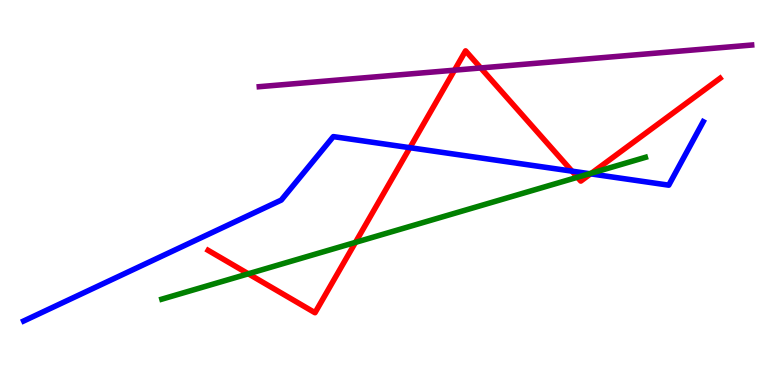[{'lines': ['blue', 'red'], 'intersections': [{'x': 5.29, 'y': 6.16}, {'x': 7.38, 'y': 5.55}, {'x': 7.62, 'y': 5.48}]}, {'lines': ['green', 'red'], 'intersections': [{'x': 3.2, 'y': 2.89}, {'x': 4.59, 'y': 3.7}, {'x': 7.45, 'y': 5.4}, {'x': 7.63, 'y': 5.5}]}, {'lines': ['purple', 'red'], 'intersections': [{'x': 5.86, 'y': 8.18}, {'x': 6.2, 'y': 8.23}]}, {'lines': ['blue', 'green'], 'intersections': [{'x': 7.61, 'y': 5.49}]}, {'lines': ['blue', 'purple'], 'intersections': []}, {'lines': ['green', 'purple'], 'intersections': []}]